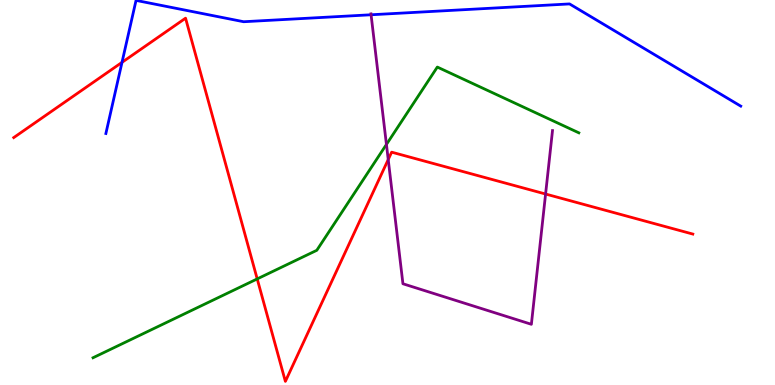[{'lines': ['blue', 'red'], 'intersections': [{'x': 1.57, 'y': 8.38}]}, {'lines': ['green', 'red'], 'intersections': [{'x': 3.32, 'y': 2.76}]}, {'lines': ['purple', 'red'], 'intersections': [{'x': 5.01, 'y': 5.86}, {'x': 7.04, 'y': 4.96}]}, {'lines': ['blue', 'green'], 'intersections': []}, {'lines': ['blue', 'purple'], 'intersections': [{'x': 4.79, 'y': 9.62}]}, {'lines': ['green', 'purple'], 'intersections': [{'x': 4.99, 'y': 6.25}]}]